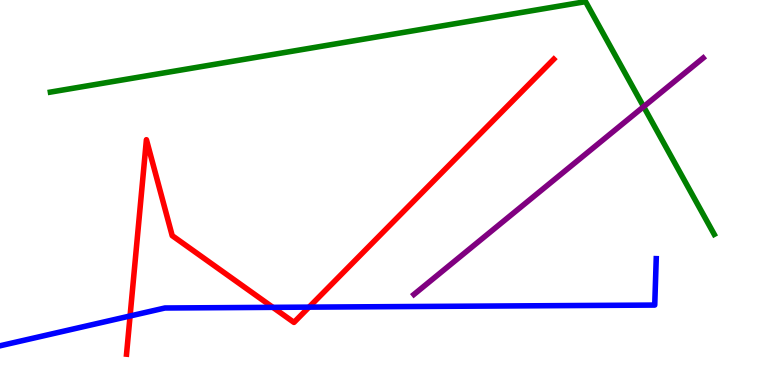[{'lines': ['blue', 'red'], 'intersections': [{'x': 1.68, 'y': 1.79}, {'x': 3.52, 'y': 2.02}, {'x': 3.99, 'y': 2.02}]}, {'lines': ['green', 'red'], 'intersections': []}, {'lines': ['purple', 'red'], 'intersections': []}, {'lines': ['blue', 'green'], 'intersections': []}, {'lines': ['blue', 'purple'], 'intersections': []}, {'lines': ['green', 'purple'], 'intersections': [{'x': 8.3, 'y': 7.23}]}]